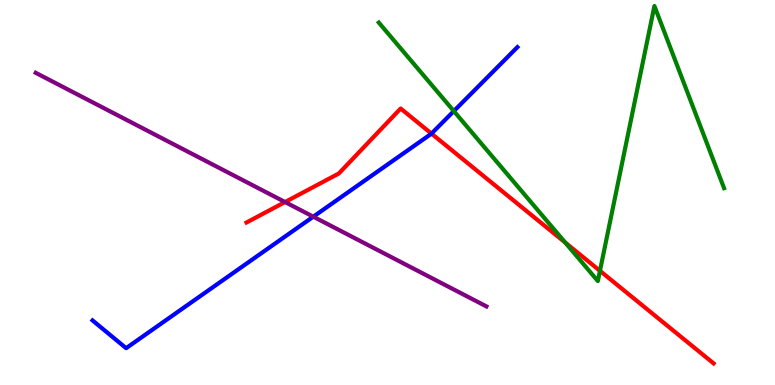[{'lines': ['blue', 'red'], 'intersections': [{'x': 5.57, 'y': 6.53}]}, {'lines': ['green', 'red'], 'intersections': [{'x': 7.29, 'y': 3.7}, {'x': 7.74, 'y': 2.97}]}, {'lines': ['purple', 'red'], 'intersections': [{'x': 3.68, 'y': 4.75}]}, {'lines': ['blue', 'green'], 'intersections': [{'x': 5.86, 'y': 7.11}]}, {'lines': ['blue', 'purple'], 'intersections': [{'x': 4.04, 'y': 4.37}]}, {'lines': ['green', 'purple'], 'intersections': []}]